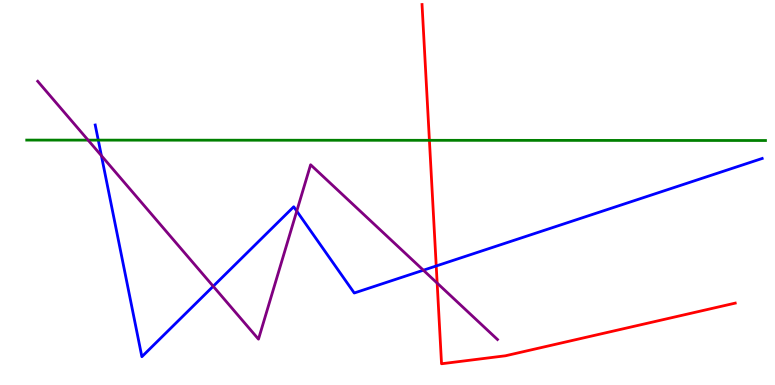[{'lines': ['blue', 'red'], 'intersections': [{'x': 5.63, 'y': 3.09}]}, {'lines': ['green', 'red'], 'intersections': [{'x': 5.54, 'y': 6.36}]}, {'lines': ['purple', 'red'], 'intersections': [{'x': 5.64, 'y': 2.65}]}, {'lines': ['blue', 'green'], 'intersections': [{'x': 1.27, 'y': 6.36}]}, {'lines': ['blue', 'purple'], 'intersections': [{'x': 1.31, 'y': 5.96}, {'x': 2.75, 'y': 2.56}, {'x': 3.83, 'y': 4.52}, {'x': 5.46, 'y': 2.98}]}, {'lines': ['green', 'purple'], 'intersections': [{'x': 1.14, 'y': 6.36}]}]